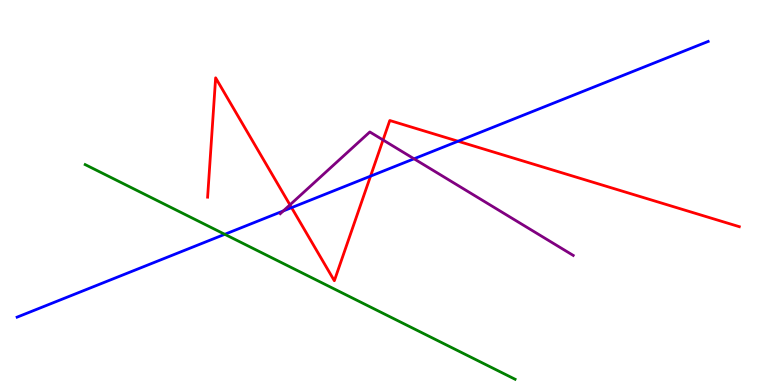[{'lines': ['blue', 'red'], 'intersections': [{'x': 3.76, 'y': 4.61}, {'x': 4.78, 'y': 5.42}, {'x': 5.91, 'y': 6.33}]}, {'lines': ['green', 'red'], 'intersections': []}, {'lines': ['purple', 'red'], 'intersections': [{'x': 3.74, 'y': 4.68}, {'x': 4.94, 'y': 6.36}]}, {'lines': ['blue', 'green'], 'intersections': [{'x': 2.9, 'y': 3.91}]}, {'lines': ['blue', 'purple'], 'intersections': [{'x': 3.65, 'y': 4.52}, {'x': 5.34, 'y': 5.88}]}, {'lines': ['green', 'purple'], 'intersections': []}]